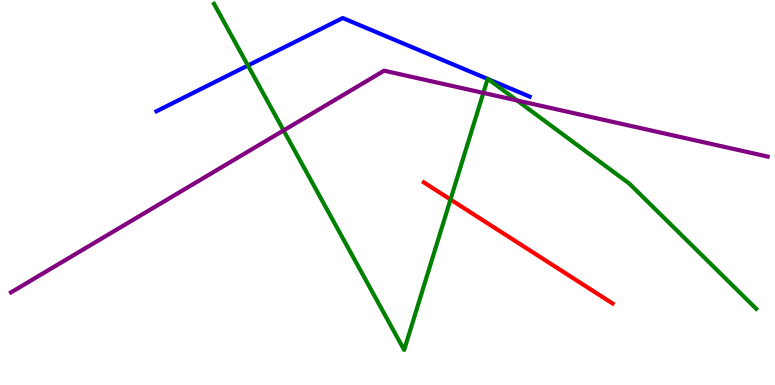[{'lines': ['blue', 'red'], 'intersections': []}, {'lines': ['green', 'red'], 'intersections': [{'x': 5.81, 'y': 4.82}]}, {'lines': ['purple', 'red'], 'intersections': []}, {'lines': ['blue', 'green'], 'intersections': [{'x': 3.2, 'y': 8.3}, {'x': 6.29, 'y': 7.95}, {'x': 6.3, 'y': 7.94}]}, {'lines': ['blue', 'purple'], 'intersections': []}, {'lines': ['green', 'purple'], 'intersections': [{'x': 3.66, 'y': 6.61}, {'x': 6.24, 'y': 7.59}, {'x': 6.67, 'y': 7.39}]}]